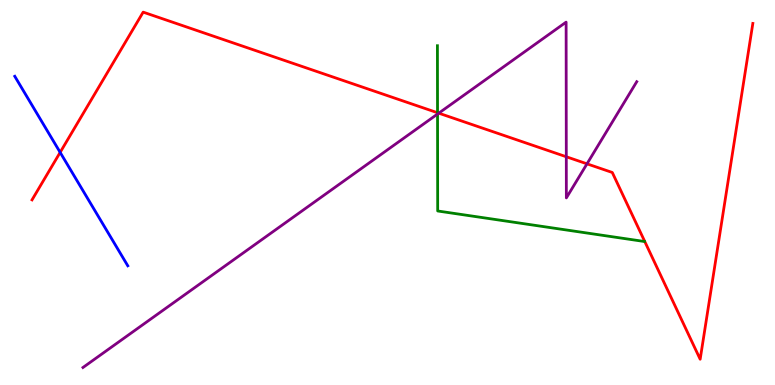[{'lines': ['blue', 'red'], 'intersections': [{'x': 0.776, 'y': 6.04}]}, {'lines': ['green', 'red'], 'intersections': [{'x': 5.65, 'y': 7.07}]}, {'lines': ['purple', 'red'], 'intersections': [{'x': 5.66, 'y': 7.06}, {'x': 7.31, 'y': 5.93}, {'x': 7.57, 'y': 5.74}]}, {'lines': ['blue', 'green'], 'intersections': []}, {'lines': ['blue', 'purple'], 'intersections': []}, {'lines': ['green', 'purple'], 'intersections': [{'x': 5.65, 'y': 7.04}]}]